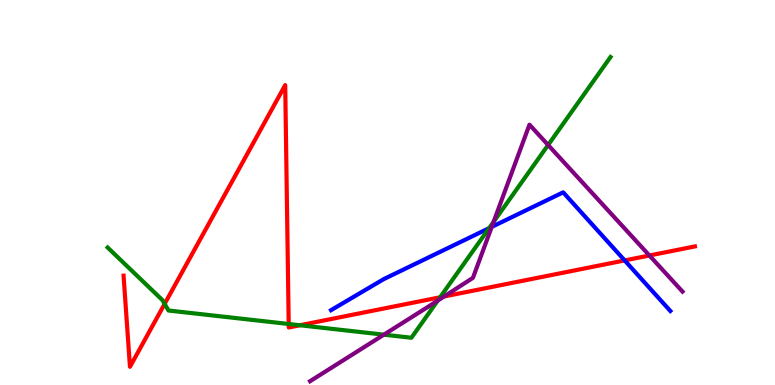[{'lines': ['blue', 'red'], 'intersections': [{'x': 8.06, 'y': 3.24}]}, {'lines': ['green', 'red'], 'intersections': [{'x': 2.12, 'y': 2.11}, {'x': 3.73, 'y': 1.58}, {'x': 3.87, 'y': 1.55}, {'x': 5.68, 'y': 2.28}]}, {'lines': ['purple', 'red'], 'intersections': [{'x': 5.73, 'y': 2.3}, {'x': 8.38, 'y': 3.36}]}, {'lines': ['blue', 'green'], 'intersections': [{'x': 6.31, 'y': 4.07}]}, {'lines': ['blue', 'purple'], 'intersections': [{'x': 6.35, 'y': 4.11}]}, {'lines': ['green', 'purple'], 'intersections': [{'x': 4.95, 'y': 1.31}, {'x': 5.65, 'y': 2.19}, {'x': 6.37, 'y': 4.24}, {'x': 7.07, 'y': 6.23}]}]